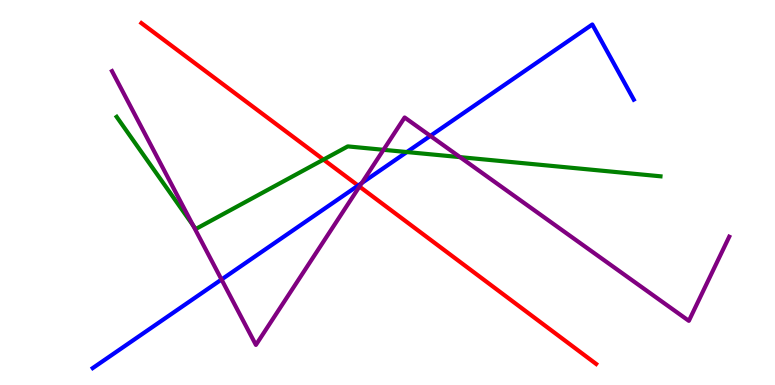[{'lines': ['blue', 'red'], 'intersections': [{'x': 4.62, 'y': 5.18}]}, {'lines': ['green', 'red'], 'intersections': [{'x': 4.17, 'y': 5.85}]}, {'lines': ['purple', 'red'], 'intersections': [{'x': 4.64, 'y': 5.15}]}, {'lines': ['blue', 'green'], 'intersections': [{'x': 5.25, 'y': 6.05}]}, {'lines': ['blue', 'purple'], 'intersections': [{'x': 2.86, 'y': 2.74}, {'x': 4.67, 'y': 5.25}, {'x': 5.55, 'y': 6.47}]}, {'lines': ['green', 'purple'], 'intersections': [{'x': 2.49, 'y': 4.15}, {'x': 4.95, 'y': 6.11}, {'x': 5.94, 'y': 5.92}]}]